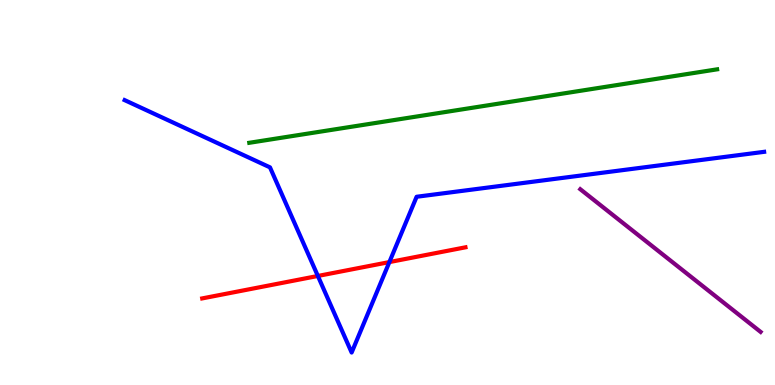[{'lines': ['blue', 'red'], 'intersections': [{'x': 4.1, 'y': 2.83}, {'x': 5.02, 'y': 3.19}]}, {'lines': ['green', 'red'], 'intersections': []}, {'lines': ['purple', 'red'], 'intersections': []}, {'lines': ['blue', 'green'], 'intersections': []}, {'lines': ['blue', 'purple'], 'intersections': []}, {'lines': ['green', 'purple'], 'intersections': []}]